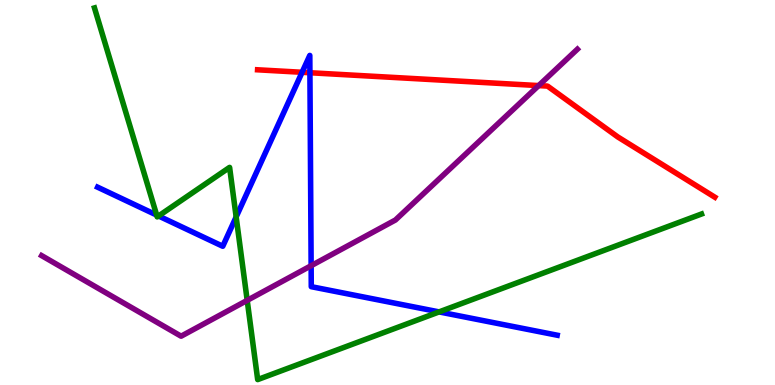[{'lines': ['blue', 'red'], 'intersections': [{'x': 3.9, 'y': 8.12}, {'x': 4.0, 'y': 8.11}]}, {'lines': ['green', 'red'], 'intersections': []}, {'lines': ['purple', 'red'], 'intersections': [{'x': 6.95, 'y': 7.78}]}, {'lines': ['blue', 'green'], 'intersections': [{'x': 2.02, 'y': 4.41}, {'x': 2.05, 'y': 4.39}, {'x': 3.05, 'y': 4.37}, {'x': 5.67, 'y': 1.9}]}, {'lines': ['blue', 'purple'], 'intersections': [{'x': 4.01, 'y': 3.1}]}, {'lines': ['green', 'purple'], 'intersections': [{'x': 3.19, 'y': 2.2}]}]